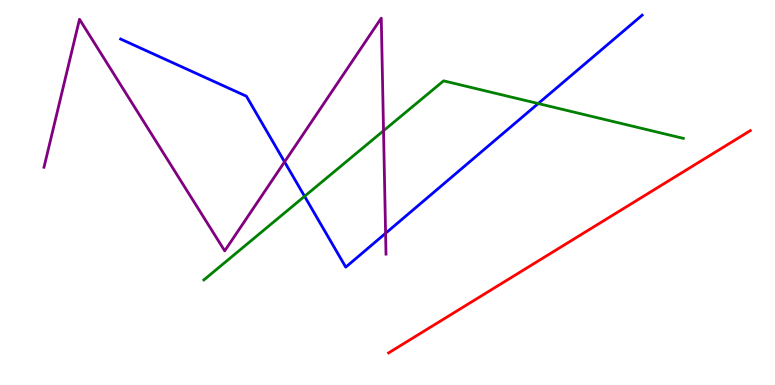[{'lines': ['blue', 'red'], 'intersections': []}, {'lines': ['green', 'red'], 'intersections': []}, {'lines': ['purple', 'red'], 'intersections': []}, {'lines': ['blue', 'green'], 'intersections': [{'x': 3.93, 'y': 4.9}, {'x': 6.94, 'y': 7.31}]}, {'lines': ['blue', 'purple'], 'intersections': [{'x': 3.67, 'y': 5.8}, {'x': 4.98, 'y': 3.94}]}, {'lines': ['green', 'purple'], 'intersections': [{'x': 4.95, 'y': 6.6}]}]